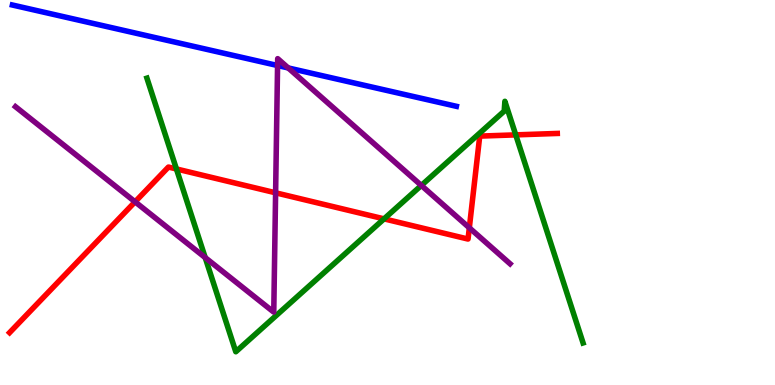[{'lines': ['blue', 'red'], 'intersections': []}, {'lines': ['green', 'red'], 'intersections': [{'x': 2.28, 'y': 5.61}, {'x': 4.96, 'y': 4.32}, {'x': 6.65, 'y': 6.5}]}, {'lines': ['purple', 'red'], 'intersections': [{'x': 1.74, 'y': 4.76}, {'x': 3.56, 'y': 4.99}, {'x': 6.06, 'y': 4.08}]}, {'lines': ['blue', 'green'], 'intersections': []}, {'lines': ['blue', 'purple'], 'intersections': [{'x': 3.58, 'y': 8.3}, {'x': 3.72, 'y': 8.24}]}, {'lines': ['green', 'purple'], 'intersections': [{'x': 2.65, 'y': 3.31}, {'x': 5.44, 'y': 5.18}]}]